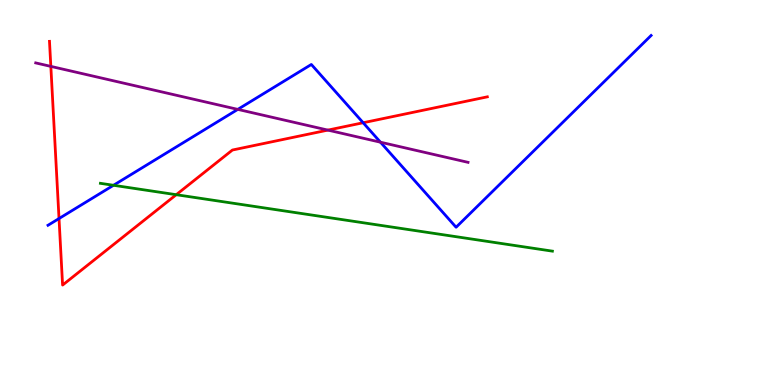[{'lines': ['blue', 'red'], 'intersections': [{'x': 0.762, 'y': 4.32}, {'x': 4.69, 'y': 6.81}]}, {'lines': ['green', 'red'], 'intersections': [{'x': 2.27, 'y': 4.94}]}, {'lines': ['purple', 'red'], 'intersections': [{'x': 0.656, 'y': 8.28}, {'x': 4.23, 'y': 6.62}]}, {'lines': ['blue', 'green'], 'intersections': [{'x': 1.46, 'y': 5.19}]}, {'lines': ['blue', 'purple'], 'intersections': [{'x': 3.07, 'y': 7.16}, {'x': 4.91, 'y': 6.31}]}, {'lines': ['green', 'purple'], 'intersections': []}]